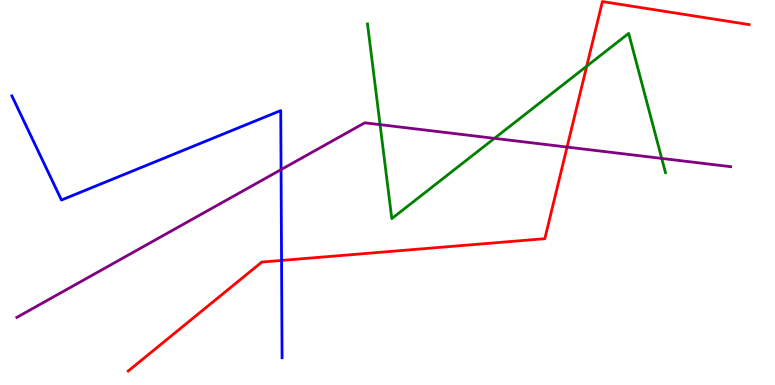[{'lines': ['blue', 'red'], 'intersections': [{'x': 3.63, 'y': 3.24}]}, {'lines': ['green', 'red'], 'intersections': [{'x': 7.57, 'y': 8.28}]}, {'lines': ['purple', 'red'], 'intersections': [{'x': 7.32, 'y': 6.18}]}, {'lines': ['blue', 'green'], 'intersections': []}, {'lines': ['blue', 'purple'], 'intersections': [{'x': 3.63, 'y': 5.59}]}, {'lines': ['green', 'purple'], 'intersections': [{'x': 4.9, 'y': 6.76}, {'x': 6.38, 'y': 6.41}, {'x': 8.54, 'y': 5.89}]}]